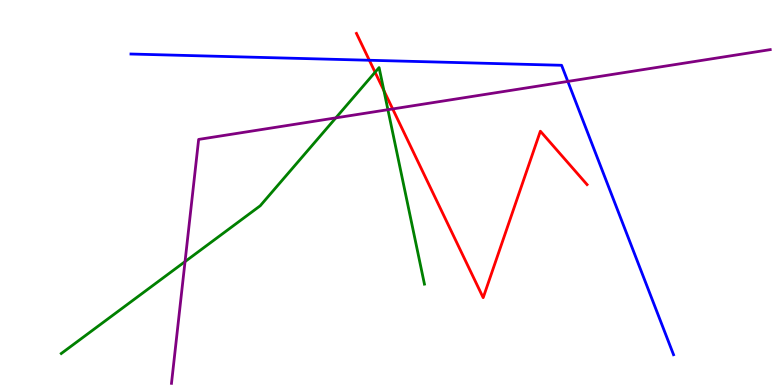[{'lines': ['blue', 'red'], 'intersections': [{'x': 4.77, 'y': 8.43}]}, {'lines': ['green', 'red'], 'intersections': [{'x': 4.84, 'y': 8.12}, {'x': 4.95, 'y': 7.64}]}, {'lines': ['purple', 'red'], 'intersections': [{'x': 5.07, 'y': 7.17}]}, {'lines': ['blue', 'green'], 'intersections': []}, {'lines': ['blue', 'purple'], 'intersections': [{'x': 7.33, 'y': 7.89}]}, {'lines': ['green', 'purple'], 'intersections': [{'x': 2.39, 'y': 3.2}, {'x': 4.33, 'y': 6.94}, {'x': 5.01, 'y': 7.15}]}]